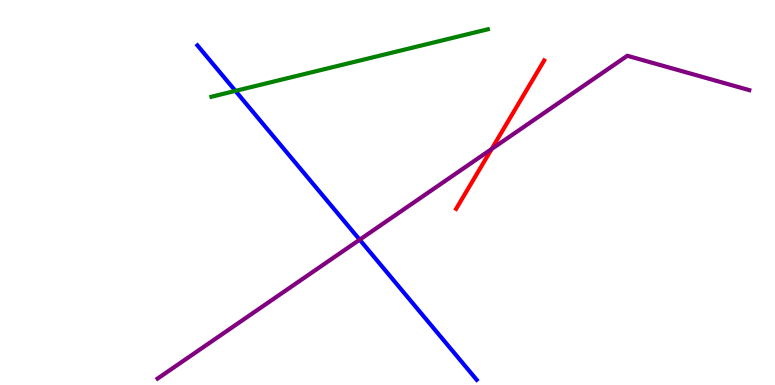[{'lines': ['blue', 'red'], 'intersections': []}, {'lines': ['green', 'red'], 'intersections': []}, {'lines': ['purple', 'red'], 'intersections': [{'x': 6.34, 'y': 6.13}]}, {'lines': ['blue', 'green'], 'intersections': [{'x': 3.04, 'y': 7.64}]}, {'lines': ['blue', 'purple'], 'intersections': [{'x': 4.64, 'y': 3.77}]}, {'lines': ['green', 'purple'], 'intersections': []}]